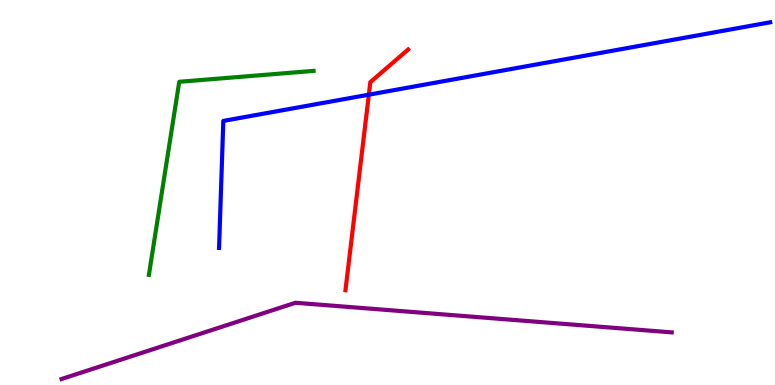[{'lines': ['blue', 'red'], 'intersections': [{'x': 4.76, 'y': 7.54}]}, {'lines': ['green', 'red'], 'intersections': []}, {'lines': ['purple', 'red'], 'intersections': []}, {'lines': ['blue', 'green'], 'intersections': []}, {'lines': ['blue', 'purple'], 'intersections': []}, {'lines': ['green', 'purple'], 'intersections': []}]